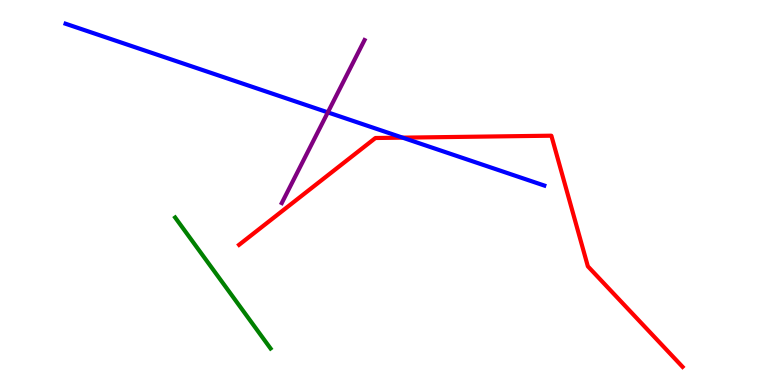[{'lines': ['blue', 'red'], 'intersections': [{'x': 5.19, 'y': 6.42}]}, {'lines': ['green', 'red'], 'intersections': []}, {'lines': ['purple', 'red'], 'intersections': []}, {'lines': ['blue', 'green'], 'intersections': []}, {'lines': ['blue', 'purple'], 'intersections': [{'x': 4.23, 'y': 7.08}]}, {'lines': ['green', 'purple'], 'intersections': []}]